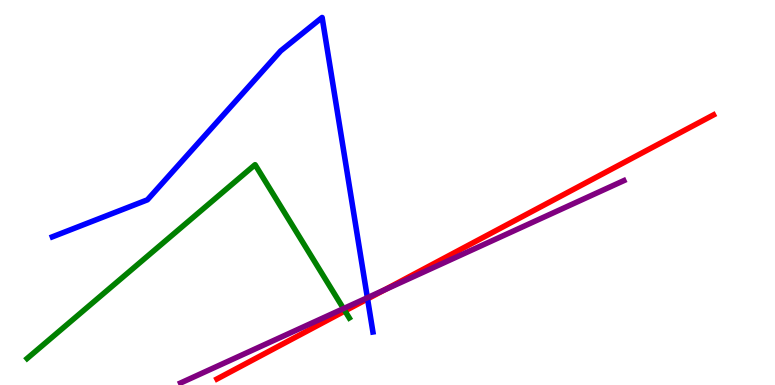[{'lines': ['blue', 'red'], 'intersections': [{'x': 4.74, 'y': 2.24}]}, {'lines': ['green', 'red'], 'intersections': [{'x': 4.45, 'y': 1.92}]}, {'lines': ['purple', 'red'], 'intersections': [{'x': 4.96, 'y': 2.47}]}, {'lines': ['blue', 'green'], 'intersections': []}, {'lines': ['blue', 'purple'], 'intersections': [{'x': 4.74, 'y': 2.27}]}, {'lines': ['green', 'purple'], 'intersections': [{'x': 4.43, 'y': 1.98}]}]